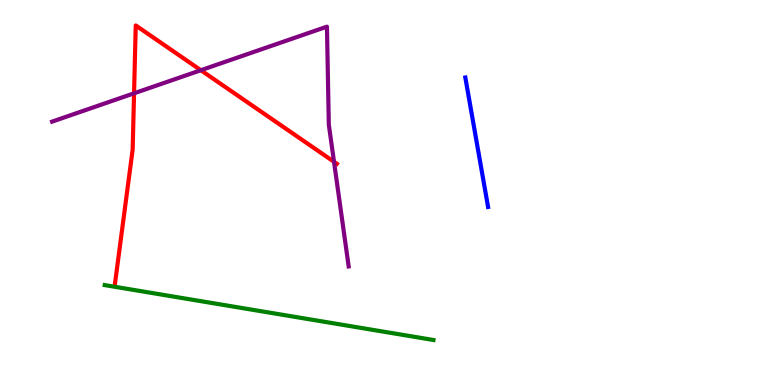[{'lines': ['blue', 'red'], 'intersections': []}, {'lines': ['green', 'red'], 'intersections': []}, {'lines': ['purple', 'red'], 'intersections': [{'x': 1.73, 'y': 7.58}, {'x': 2.59, 'y': 8.18}, {'x': 4.31, 'y': 5.8}]}, {'lines': ['blue', 'green'], 'intersections': []}, {'lines': ['blue', 'purple'], 'intersections': []}, {'lines': ['green', 'purple'], 'intersections': []}]